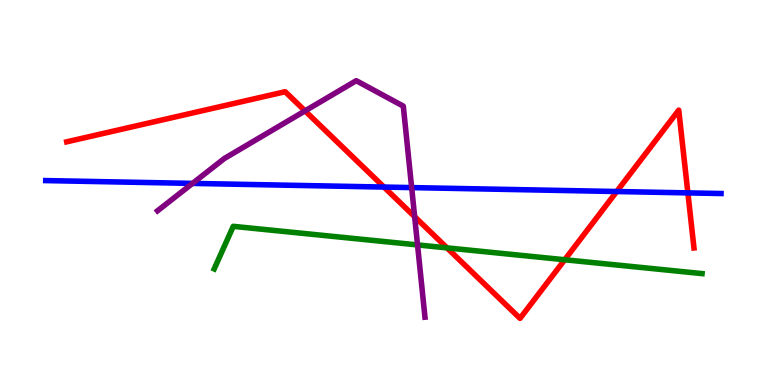[{'lines': ['blue', 'red'], 'intersections': [{'x': 4.95, 'y': 5.14}, {'x': 7.96, 'y': 5.03}, {'x': 8.88, 'y': 4.99}]}, {'lines': ['green', 'red'], 'intersections': [{'x': 5.77, 'y': 3.56}, {'x': 7.29, 'y': 3.25}]}, {'lines': ['purple', 'red'], 'intersections': [{'x': 3.94, 'y': 7.12}, {'x': 5.35, 'y': 4.37}]}, {'lines': ['blue', 'green'], 'intersections': []}, {'lines': ['blue', 'purple'], 'intersections': [{'x': 2.48, 'y': 5.24}, {'x': 5.31, 'y': 5.13}]}, {'lines': ['green', 'purple'], 'intersections': [{'x': 5.39, 'y': 3.64}]}]